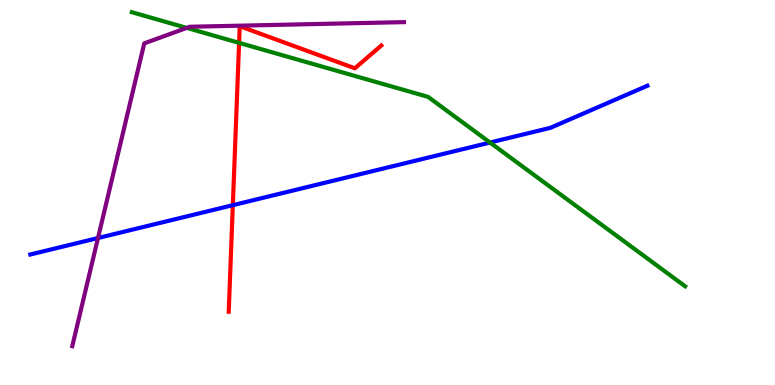[{'lines': ['blue', 'red'], 'intersections': [{'x': 3.0, 'y': 4.67}]}, {'lines': ['green', 'red'], 'intersections': [{'x': 3.09, 'y': 8.89}]}, {'lines': ['purple', 'red'], 'intersections': []}, {'lines': ['blue', 'green'], 'intersections': [{'x': 6.32, 'y': 6.3}]}, {'lines': ['blue', 'purple'], 'intersections': [{'x': 1.26, 'y': 3.82}]}, {'lines': ['green', 'purple'], 'intersections': [{'x': 2.41, 'y': 9.28}]}]